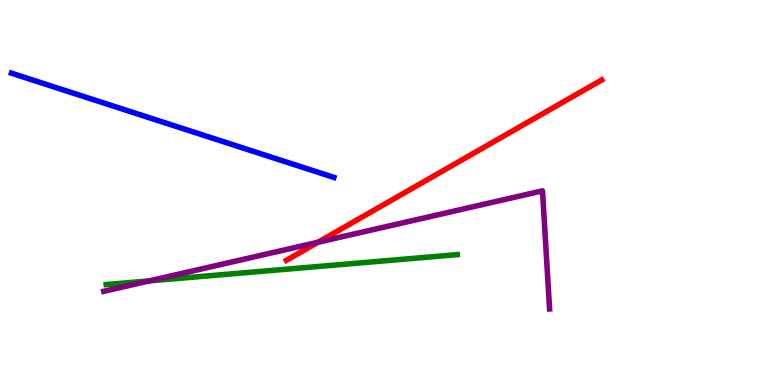[{'lines': ['blue', 'red'], 'intersections': []}, {'lines': ['green', 'red'], 'intersections': []}, {'lines': ['purple', 'red'], 'intersections': [{'x': 4.1, 'y': 3.71}]}, {'lines': ['blue', 'green'], 'intersections': []}, {'lines': ['blue', 'purple'], 'intersections': []}, {'lines': ['green', 'purple'], 'intersections': [{'x': 1.93, 'y': 2.7}]}]